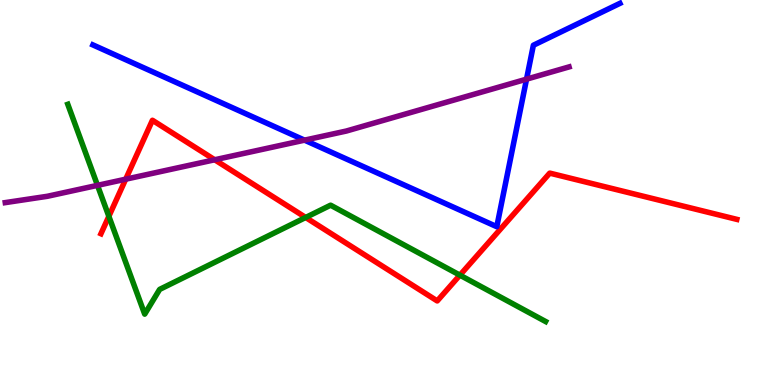[{'lines': ['blue', 'red'], 'intersections': []}, {'lines': ['green', 'red'], 'intersections': [{'x': 1.4, 'y': 4.38}, {'x': 3.94, 'y': 4.35}, {'x': 5.93, 'y': 2.85}]}, {'lines': ['purple', 'red'], 'intersections': [{'x': 1.62, 'y': 5.35}, {'x': 2.77, 'y': 5.85}]}, {'lines': ['blue', 'green'], 'intersections': []}, {'lines': ['blue', 'purple'], 'intersections': [{'x': 3.93, 'y': 6.36}, {'x': 6.79, 'y': 7.94}]}, {'lines': ['green', 'purple'], 'intersections': [{'x': 1.26, 'y': 5.19}]}]